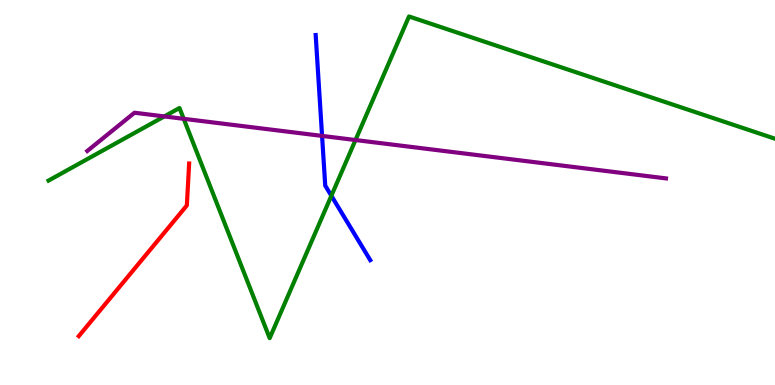[{'lines': ['blue', 'red'], 'intersections': []}, {'lines': ['green', 'red'], 'intersections': []}, {'lines': ['purple', 'red'], 'intersections': []}, {'lines': ['blue', 'green'], 'intersections': [{'x': 4.28, 'y': 4.92}]}, {'lines': ['blue', 'purple'], 'intersections': [{'x': 4.16, 'y': 6.47}]}, {'lines': ['green', 'purple'], 'intersections': [{'x': 2.12, 'y': 6.98}, {'x': 2.37, 'y': 6.91}, {'x': 4.59, 'y': 6.36}]}]